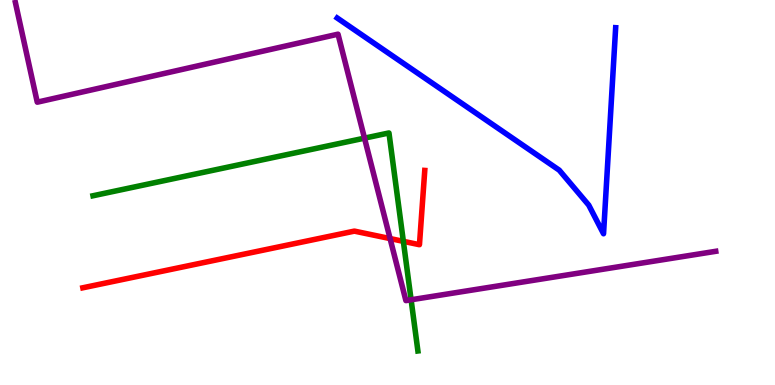[{'lines': ['blue', 'red'], 'intersections': []}, {'lines': ['green', 'red'], 'intersections': [{'x': 5.2, 'y': 3.73}]}, {'lines': ['purple', 'red'], 'intersections': [{'x': 5.03, 'y': 3.8}]}, {'lines': ['blue', 'green'], 'intersections': []}, {'lines': ['blue', 'purple'], 'intersections': []}, {'lines': ['green', 'purple'], 'intersections': [{'x': 4.7, 'y': 6.41}, {'x': 5.3, 'y': 2.21}]}]